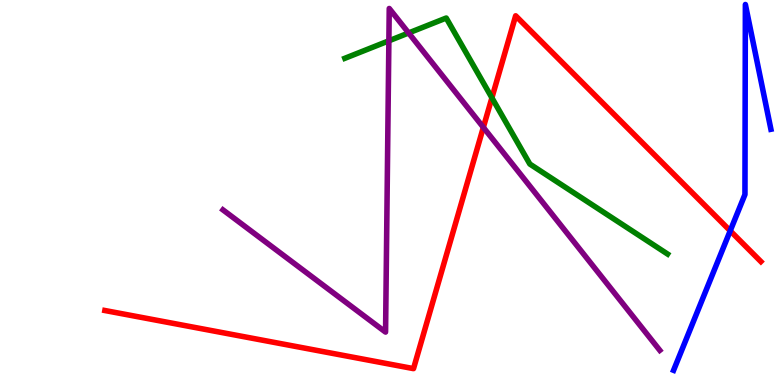[{'lines': ['blue', 'red'], 'intersections': [{'x': 9.42, 'y': 4.0}]}, {'lines': ['green', 'red'], 'intersections': [{'x': 6.35, 'y': 7.46}]}, {'lines': ['purple', 'red'], 'intersections': [{'x': 6.24, 'y': 6.69}]}, {'lines': ['blue', 'green'], 'intersections': []}, {'lines': ['blue', 'purple'], 'intersections': []}, {'lines': ['green', 'purple'], 'intersections': [{'x': 5.02, 'y': 8.94}, {'x': 5.27, 'y': 9.14}]}]